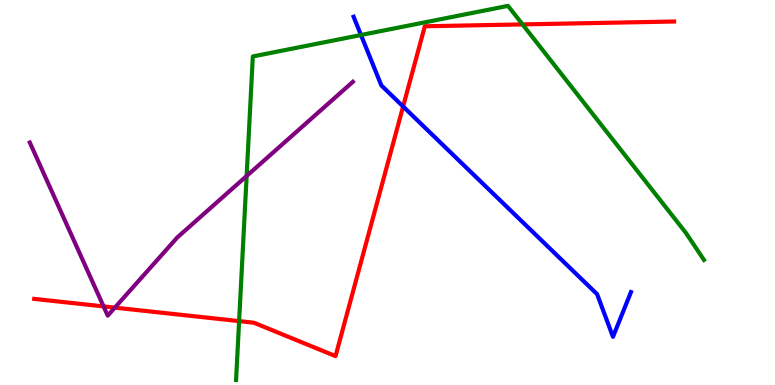[{'lines': ['blue', 'red'], 'intersections': [{'x': 5.2, 'y': 7.23}]}, {'lines': ['green', 'red'], 'intersections': [{'x': 3.09, 'y': 1.66}, {'x': 6.74, 'y': 9.37}]}, {'lines': ['purple', 'red'], 'intersections': [{'x': 1.34, 'y': 2.04}, {'x': 1.48, 'y': 2.01}]}, {'lines': ['blue', 'green'], 'intersections': [{'x': 4.66, 'y': 9.09}]}, {'lines': ['blue', 'purple'], 'intersections': []}, {'lines': ['green', 'purple'], 'intersections': [{'x': 3.18, 'y': 5.43}]}]